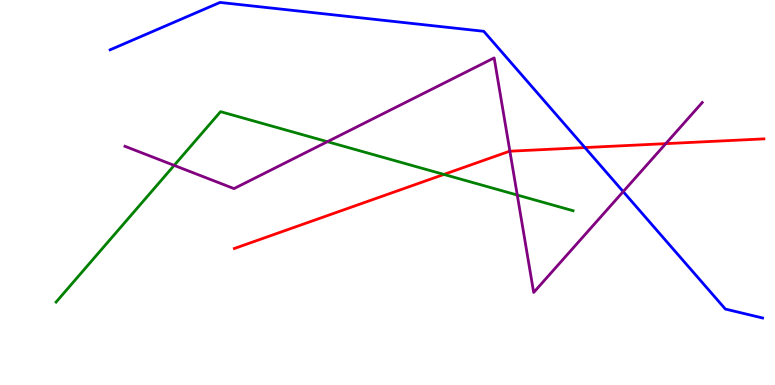[{'lines': ['blue', 'red'], 'intersections': [{'x': 7.55, 'y': 6.17}]}, {'lines': ['green', 'red'], 'intersections': [{'x': 5.73, 'y': 5.47}]}, {'lines': ['purple', 'red'], 'intersections': [{'x': 6.58, 'y': 6.07}, {'x': 8.59, 'y': 6.27}]}, {'lines': ['blue', 'green'], 'intersections': []}, {'lines': ['blue', 'purple'], 'intersections': [{'x': 8.04, 'y': 5.02}]}, {'lines': ['green', 'purple'], 'intersections': [{'x': 2.25, 'y': 5.7}, {'x': 4.22, 'y': 6.32}, {'x': 6.67, 'y': 4.93}]}]